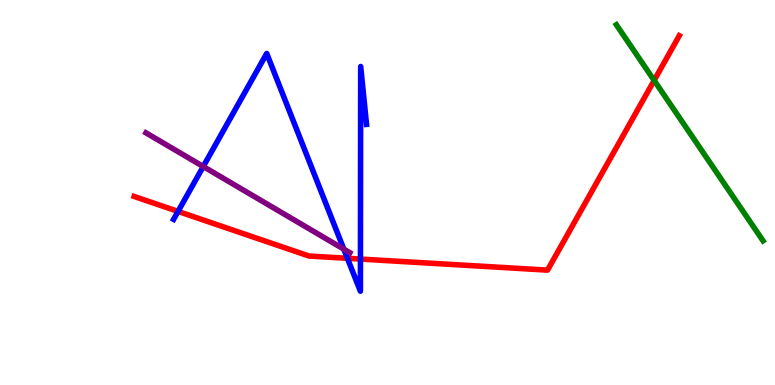[{'lines': ['blue', 'red'], 'intersections': [{'x': 2.3, 'y': 4.51}, {'x': 4.48, 'y': 3.29}, {'x': 4.65, 'y': 3.27}]}, {'lines': ['green', 'red'], 'intersections': [{'x': 8.44, 'y': 7.91}]}, {'lines': ['purple', 'red'], 'intersections': []}, {'lines': ['blue', 'green'], 'intersections': []}, {'lines': ['blue', 'purple'], 'intersections': [{'x': 2.62, 'y': 5.67}, {'x': 4.44, 'y': 3.53}]}, {'lines': ['green', 'purple'], 'intersections': []}]